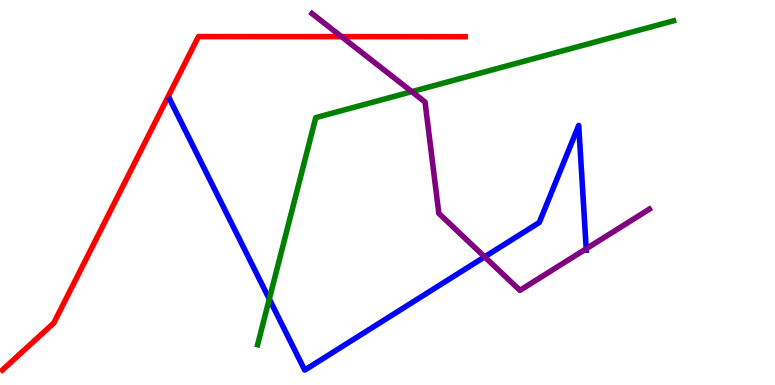[{'lines': ['blue', 'red'], 'intersections': []}, {'lines': ['green', 'red'], 'intersections': []}, {'lines': ['purple', 'red'], 'intersections': [{'x': 4.41, 'y': 9.05}]}, {'lines': ['blue', 'green'], 'intersections': [{'x': 3.47, 'y': 2.23}]}, {'lines': ['blue', 'purple'], 'intersections': [{'x': 6.25, 'y': 3.33}, {'x': 7.56, 'y': 3.54}]}, {'lines': ['green', 'purple'], 'intersections': [{'x': 5.31, 'y': 7.62}]}]